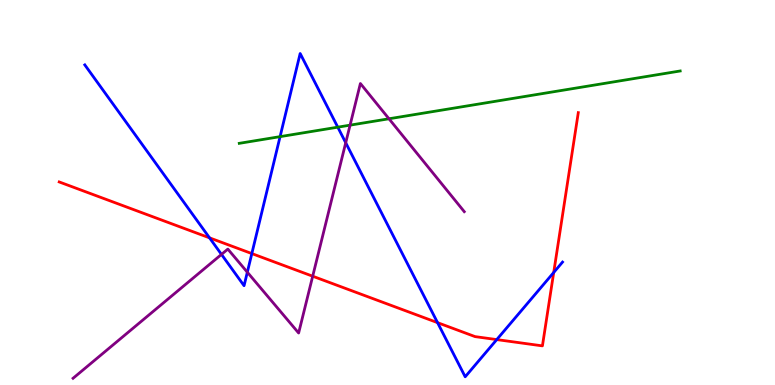[{'lines': ['blue', 'red'], 'intersections': [{'x': 2.7, 'y': 3.82}, {'x': 3.25, 'y': 3.41}, {'x': 5.65, 'y': 1.62}, {'x': 6.41, 'y': 1.18}, {'x': 7.14, 'y': 2.92}]}, {'lines': ['green', 'red'], 'intersections': []}, {'lines': ['purple', 'red'], 'intersections': [{'x': 4.03, 'y': 2.83}]}, {'lines': ['blue', 'green'], 'intersections': [{'x': 3.61, 'y': 6.45}, {'x': 4.36, 'y': 6.7}]}, {'lines': ['blue', 'purple'], 'intersections': [{'x': 2.86, 'y': 3.39}, {'x': 3.19, 'y': 2.93}, {'x': 4.46, 'y': 6.29}]}, {'lines': ['green', 'purple'], 'intersections': [{'x': 4.52, 'y': 6.75}, {'x': 5.02, 'y': 6.92}]}]